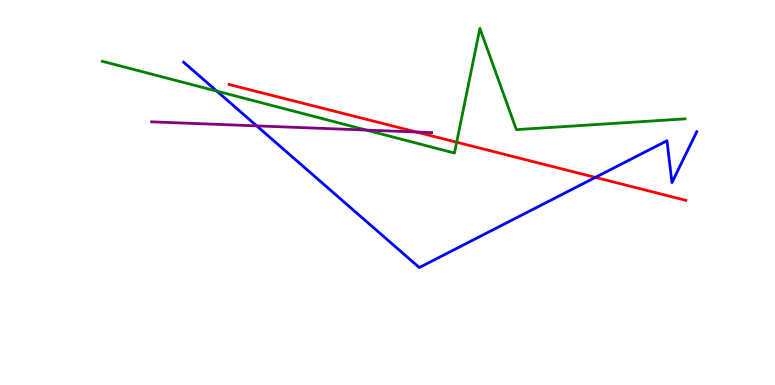[{'lines': ['blue', 'red'], 'intersections': [{'x': 7.68, 'y': 5.39}]}, {'lines': ['green', 'red'], 'intersections': [{'x': 5.89, 'y': 6.31}]}, {'lines': ['purple', 'red'], 'intersections': [{'x': 5.37, 'y': 6.57}]}, {'lines': ['blue', 'green'], 'intersections': [{'x': 2.8, 'y': 7.63}]}, {'lines': ['blue', 'purple'], 'intersections': [{'x': 3.31, 'y': 6.73}]}, {'lines': ['green', 'purple'], 'intersections': [{'x': 4.73, 'y': 6.62}]}]